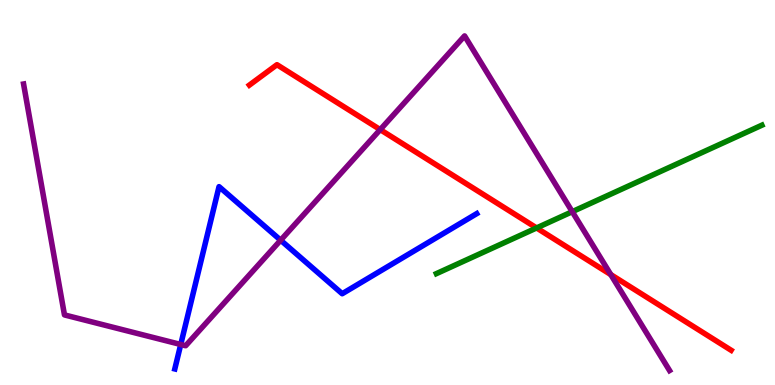[{'lines': ['blue', 'red'], 'intersections': []}, {'lines': ['green', 'red'], 'intersections': [{'x': 6.92, 'y': 4.08}]}, {'lines': ['purple', 'red'], 'intersections': [{'x': 4.91, 'y': 6.63}, {'x': 7.88, 'y': 2.87}]}, {'lines': ['blue', 'green'], 'intersections': []}, {'lines': ['blue', 'purple'], 'intersections': [{'x': 2.33, 'y': 1.05}, {'x': 3.62, 'y': 3.76}]}, {'lines': ['green', 'purple'], 'intersections': [{'x': 7.38, 'y': 4.5}]}]